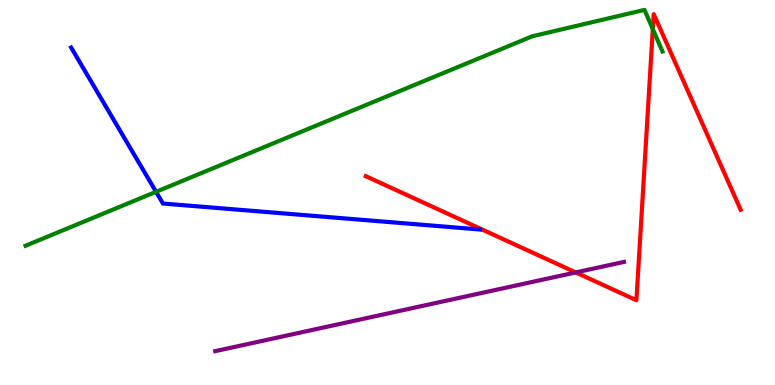[{'lines': ['blue', 'red'], 'intersections': []}, {'lines': ['green', 'red'], 'intersections': [{'x': 8.42, 'y': 9.24}]}, {'lines': ['purple', 'red'], 'intersections': [{'x': 7.43, 'y': 2.92}]}, {'lines': ['blue', 'green'], 'intersections': [{'x': 2.01, 'y': 5.02}]}, {'lines': ['blue', 'purple'], 'intersections': []}, {'lines': ['green', 'purple'], 'intersections': []}]